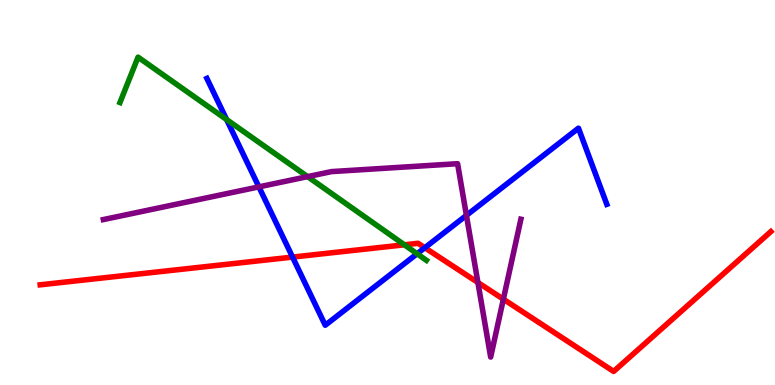[{'lines': ['blue', 'red'], 'intersections': [{'x': 3.78, 'y': 3.32}, {'x': 5.48, 'y': 3.57}]}, {'lines': ['green', 'red'], 'intersections': [{'x': 5.22, 'y': 3.64}]}, {'lines': ['purple', 'red'], 'intersections': [{'x': 6.17, 'y': 2.66}, {'x': 6.49, 'y': 2.23}]}, {'lines': ['blue', 'green'], 'intersections': [{'x': 2.92, 'y': 6.89}, {'x': 5.38, 'y': 3.41}]}, {'lines': ['blue', 'purple'], 'intersections': [{'x': 3.34, 'y': 5.15}, {'x': 6.02, 'y': 4.41}]}, {'lines': ['green', 'purple'], 'intersections': [{'x': 3.97, 'y': 5.41}]}]